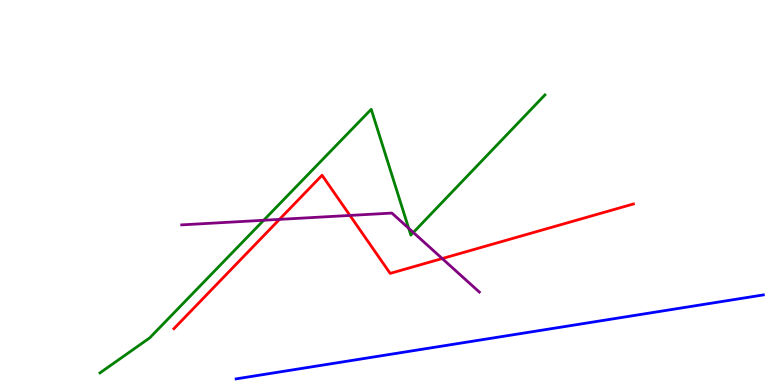[{'lines': ['blue', 'red'], 'intersections': []}, {'lines': ['green', 'red'], 'intersections': []}, {'lines': ['purple', 'red'], 'intersections': [{'x': 3.61, 'y': 4.3}, {'x': 4.52, 'y': 4.4}, {'x': 5.71, 'y': 3.28}]}, {'lines': ['blue', 'green'], 'intersections': []}, {'lines': ['blue', 'purple'], 'intersections': []}, {'lines': ['green', 'purple'], 'intersections': [{'x': 3.4, 'y': 4.28}, {'x': 5.27, 'y': 4.07}, {'x': 5.33, 'y': 3.96}]}]